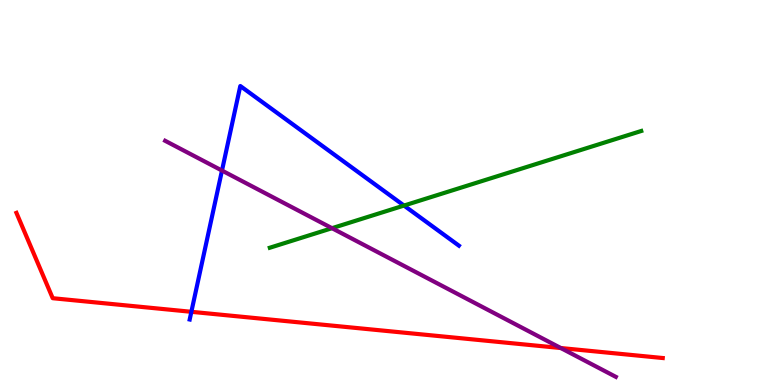[{'lines': ['blue', 'red'], 'intersections': [{'x': 2.47, 'y': 1.9}]}, {'lines': ['green', 'red'], 'intersections': []}, {'lines': ['purple', 'red'], 'intersections': [{'x': 7.24, 'y': 0.96}]}, {'lines': ['blue', 'green'], 'intersections': [{'x': 5.21, 'y': 4.66}]}, {'lines': ['blue', 'purple'], 'intersections': [{'x': 2.86, 'y': 5.57}]}, {'lines': ['green', 'purple'], 'intersections': [{'x': 4.28, 'y': 4.07}]}]